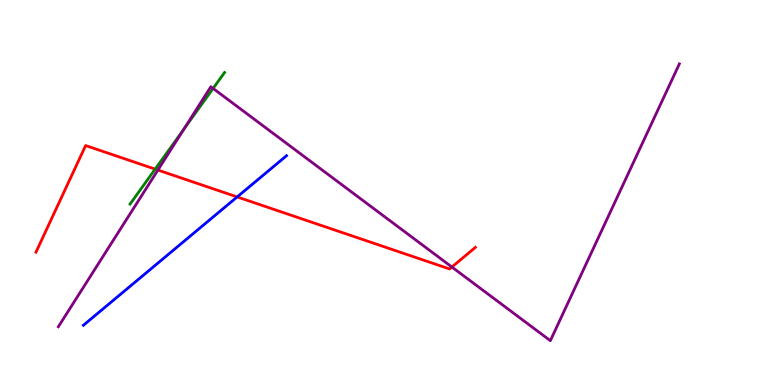[{'lines': ['blue', 'red'], 'intersections': [{'x': 3.06, 'y': 4.88}]}, {'lines': ['green', 'red'], 'intersections': [{'x': 2.0, 'y': 5.61}]}, {'lines': ['purple', 'red'], 'intersections': [{'x': 2.04, 'y': 5.58}, {'x': 5.83, 'y': 3.06}]}, {'lines': ['blue', 'green'], 'intersections': []}, {'lines': ['blue', 'purple'], 'intersections': []}, {'lines': ['green', 'purple'], 'intersections': [{'x': 2.37, 'y': 6.65}, {'x': 2.75, 'y': 7.7}]}]